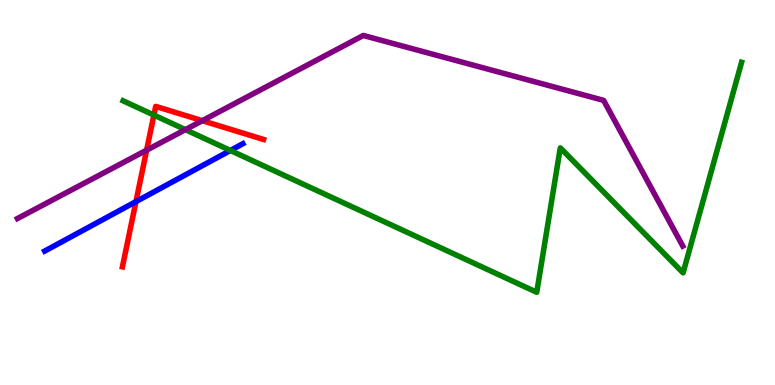[{'lines': ['blue', 'red'], 'intersections': [{'x': 1.75, 'y': 4.76}]}, {'lines': ['green', 'red'], 'intersections': [{'x': 1.99, 'y': 7.01}]}, {'lines': ['purple', 'red'], 'intersections': [{'x': 1.89, 'y': 6.1}, {'x': 2.61, 'y': 6.87}]}, {'lines': ['blue', 'green'], 'intersections': [{'x': 2.97, 'y': 6.09}]}, {'lines': ['blue', 'purple'], 'intersections': []}, {'lines': ['green', 'purple'], 'intersections': [{'x': 2.39, 'y': 6.63}]}]